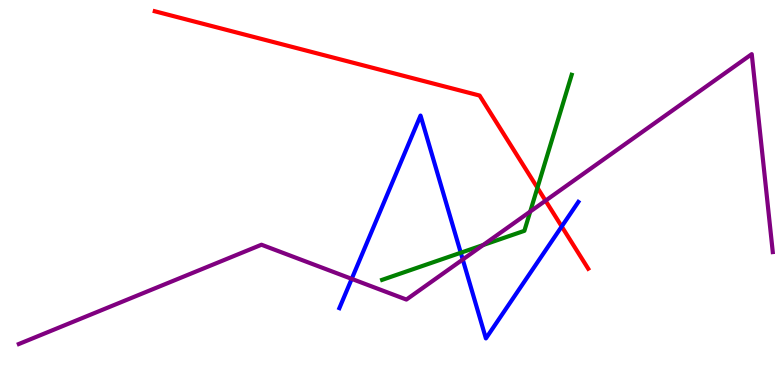[{'lines': ['blue', 'red'], 'intersections': [{'x': 7.25, 'y': 4.12}]}, {'lines': ['green', 'red'], 'intersections': [{'x': 6.93, 'y': 5.12}]}, {'lines': ['purple', 'red'], 'intersections': [{'x': 7.04, 'y': 4.79}]}, {'lines': ['blue', 'green'], 'intersections': [{'x': 5.95, 'y': 3.44}]}, {'lines': ['blue', 'purple'], 'intersections': [{'x': 4.54, 'y': 2.76}, {'x': 5.97, 'y': 3.26}]}, {'lines': ['green', 'purple'], 'intersections': [{'x': 6.23, 'y': 3.64}, {'x': 6.84, 'y': 4.5}]}]